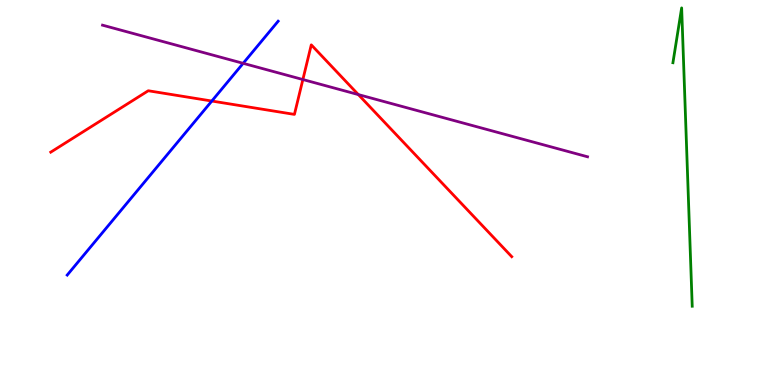[{'lines': ['blue', 'red'], 'intersections': [{'x': 2.73, 'y': 7.38}]}, {'lines': ['green', 'red'], 'intersections': []}, {'lines': ['purple', 'red'], 'intersections': [{'x': 3.91, 'y': 7.93}, {'x': 4.62, 'y': 7.54}]}, {'lines': ['blue', 'green'], 'intersections': []}, {'lines': ['blue', 'purple'], 'intersections': [{'x': 3.14, 'y': 8.36}]}, {'lines': ['green', 'purple'], 'intersections': []}]